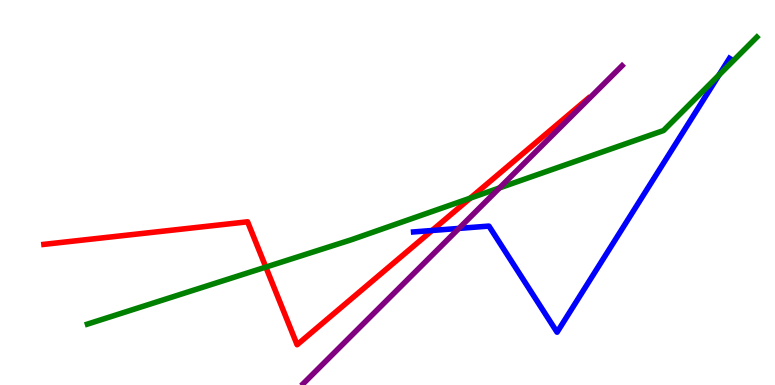[{'lines': ['blue', 'red'], 'intersections': [{'x': 5.57, 'y': 4.01}]}, {'lines': ['green', 'red'], 'intersections': [{'x': 3.43, 'y': 3.06}, {'x': 6.07, 'y': 4.85}]}, {'lines': ['purple', 'red'], 'intersections': []}, {'lines': ['blue', 'green'], 'intersections': [{'x': 9.28, 'y': 8.05}]}, {'lines': ['blue', 'purple'], 'intersections': [{'x': 5.92, 'y': 4.07}]}, {'lines': ['green', 'purple'], 'intersections': [{'x': 6.45, 'y': 5.12}]}]